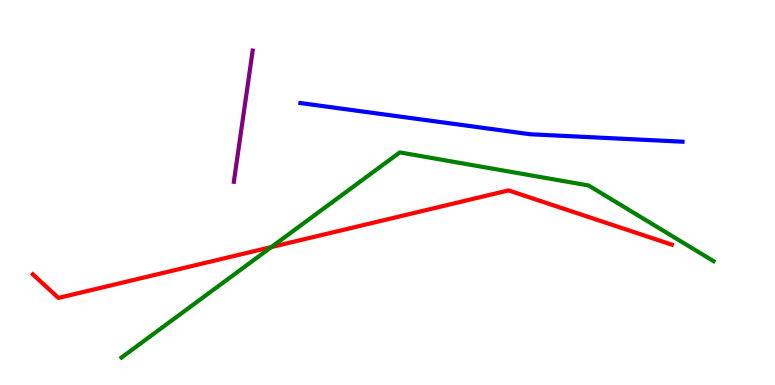[{'lines': ['blue', 'red'], 'intersections': []}, {'lines': ['green', 'red'], 'intersections': [{'x': 3.5, 'y': 3.58}]}, {'lines': ['purple', 'red'], 'intersections': []}, {'lines': ['blue', 'green'], 'intersections': []}, {'lines': ['blue', 'purple'], 'intersections': []}, {'lines': ['green', 'purple'], 'intersections': []}]